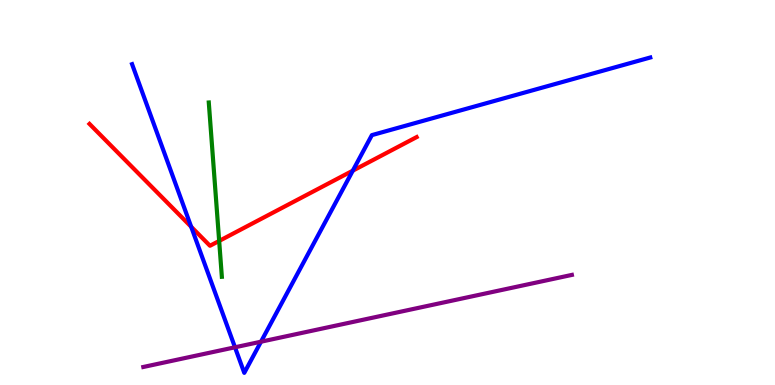[{'lines': ['blue', 'red'], 'intersections': [{'x': 2.47, 'y': 4.11}, {'x': 4.55, 'y': 5.57}]}, {'lines': ['green', 'red'], 'intersections': [{'x': 2.83, 'y': 3.74}]}, {'lines': ['purple', 'red'], 'intersections': []}, {'lines': ['blue', 'green'], 'intersections': []}, {'lines': ['blue', 'purple'], 'intersections': [{'x': 3.03, 'y': 0.98}, {'x': 3.37, 'y': 1.12}]}, {'lines': ['green', 'purple'], 'intersections': []}]